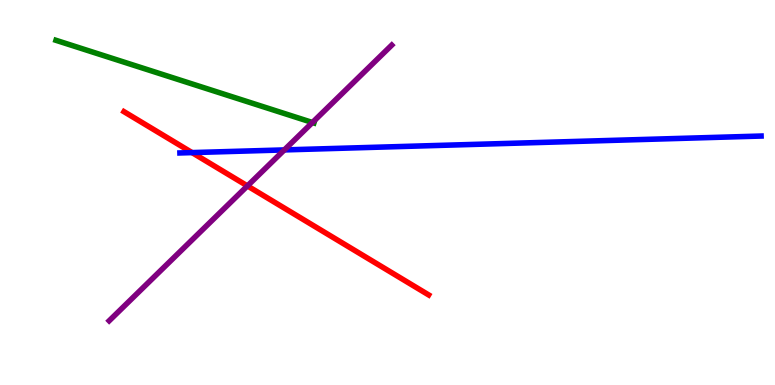[{'lines': ['blue', 'red'], 'intersections': [{'x': 2.48, 'y': 6.04}]}, {'lines': ['green', 'red'], 'intersections': []}, {'lines': ['purple', 'red'], 'intersections': [{'x': 3.19, 'y': 5.17}]}, {'lines': ['blue', 'green'], 'intersections': []}, {'lines': ['blue', 'purple'], 'intersections': [{'x': 3.67, 'y': 6.11}]}, {'lines': ['green', 'purple'], 'intersections': [{'x': 4.03, 'y': 6.82}]}]